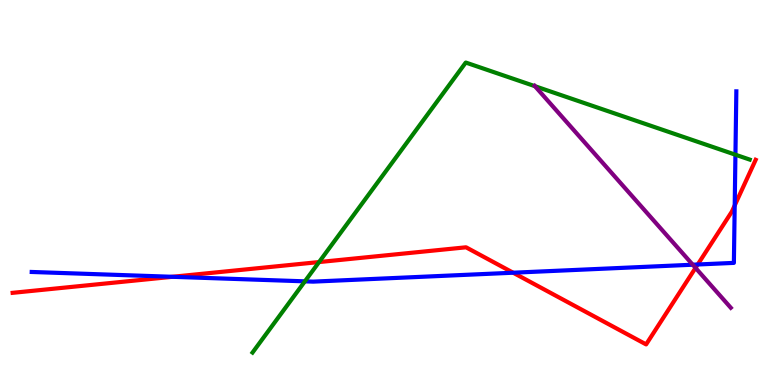[{'lines': ['blue', 'red'], 'intersections': [{'x': 2.22, 'y': 2.81}, {'x': 6.62, 'y': 2.92}, {'x': 9.0, 'y': 3.13}, {'x': 9.48, 'y': 4.66}]}, {'lines': ['green', 'red'], 'intersections': [{'x': 4.12, 'y': 3.19}]}, {'lines': ['purple', 'red'], 'intersections': [{'x': 8.97, 'y': 3.04}]}, {'lines': ['blue', 'green'], 'intersections': [{'x': 3.93, 'y': 2.69}, {'x': 9.49, 'y': 5.98}]}, {'lines': ['blue', 'purple'], 'intersections': [{'x': 8.94, 'y': 3.12}]}, {'lines': ['green', 'purple'], 'intersections': [{'x': 6.9, 'y': 7.76}]}]